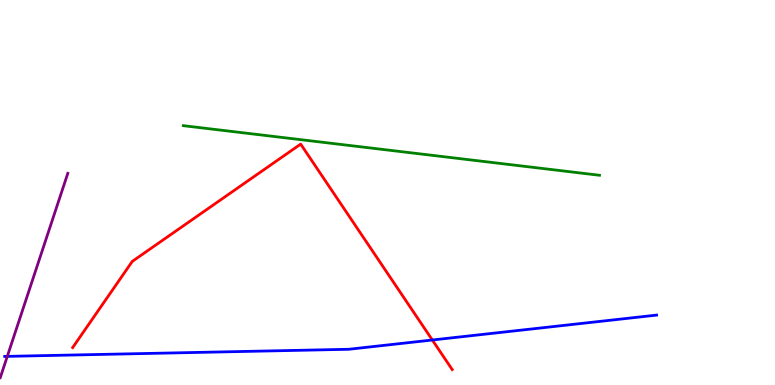[{'lines': ['blue', 'red'], 'intersections': [{'x': 5.58, 'y': 1.17}]}, {'lines': ['green', 'red'], 'intersections': []}, {'lines': ['purple', 'red'], 'intersections': []}, {'lines': ['blue', 'green'], 'intersections': []}, {'lines': ['blue', 'purple'], 'intersections': [{'x': 0.0941, 'y': 0.744}]}, {'lines': ['green', 'purple'], 'intersections': []}]